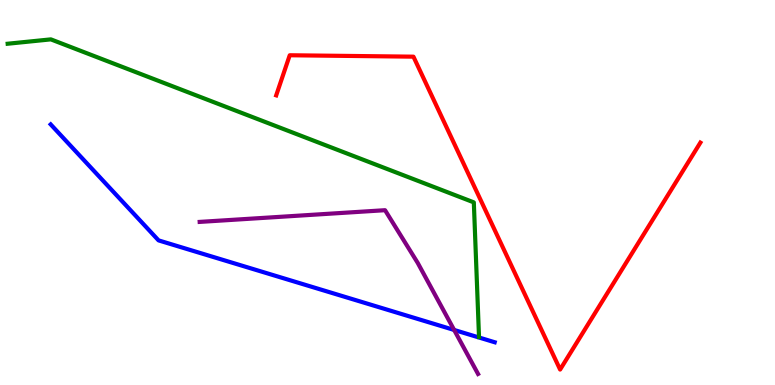[{'lines': ['blue', 'red'], 'intersections': []}, {'lines': ['green', 'red'], 'intersections': []}, {'lines': ['purple', 'red'], 'intersections': []}, {'lines': ['blue', 'green'], 'intersections': []}, {'lines': ['blue', 'purple'], 'intersections': [{'x': 5.86, 'y': 1.43}]}, {'lines': ['green', 'purple'], 'intersections': []}]